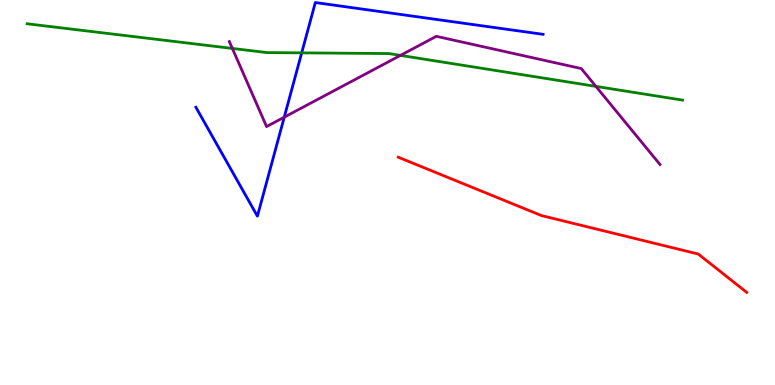[{'lines': ['blue', 'red'], 'intersections': []}, {'lines': ['green', 'red'], 'intersections': []}, {'lines': ['purple', 'red'], 'intersections': []}, {'lines': ['blue', 'green'], 'intersections': [{'x': 3.89, 'y': 8.63}]}, {'lines': ['blue', 'purple'], 'intersections': [{'x': 3.67, 'y': 6.96}]}, {'lines': ['green', 'purple'], 'intersections': [{'x': 3.0, 'y': 8.74}, {'x': 5.17, 'y': 8.56}, {'x': 7.69, 'y': 7.76}]}]